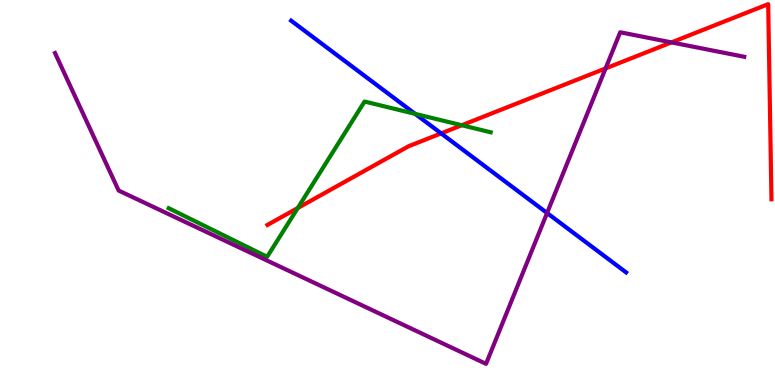[{'lines': ['blue', 'red'], 'intersections': [{'x': 5.69, 'y': 6.54}]}, {'lines': ['green', 'red'], 'intersections': [{'x': 3.84, 'y': 4.6}, {'x': 5.96, 'y': 6.75}]}, {'lines': ['purple', 'red'], 'intersections': [{'x': 7.81, 'y': 8.22}, {'x': 8.66, 'y': 8.9}]}, {'lines': ['blue', 'green'], 'intersections': [{'x': 5.36, 'y': 7.04}]}, {'lines': ['blue', 'purple'], 'intersections': [{'x': 7.06, 'y': 4.47}]}, {'lines': ['green', 'purple'], 'intersections': []}]